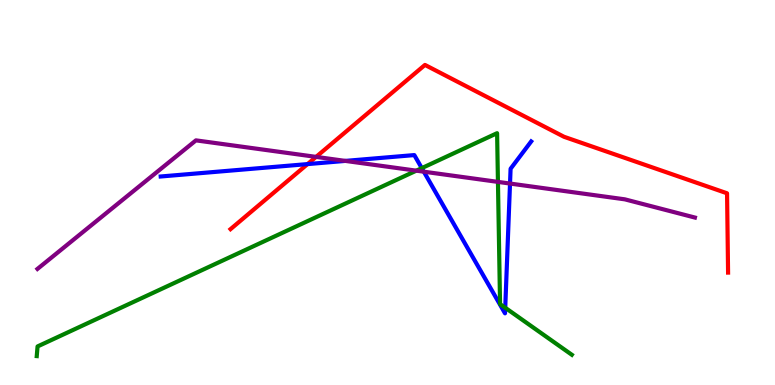[{'lines': ['blue', 'red'], 'intersections': [{'x': 3.97, 'y': 5.74}]}, {'lines': ['green', 'red'], 'intersections': []}, {'lines': ['purple', 'red'], 'intersections': [{'x': 4.08, 'y': 5.93}]}, {'lines': ['blue', 'green'], 'intersections': [{'x': 5.44, 'y': 5.63}, {'x': 6.52, 'y': 2.01}]}, {'lines': ['blue', 'purple'], 'intersections': [{'x': 4.46, 'y': 5.82}, {'x': 5.47, 'y': 5.54}, {'x': 6.58, 'y': 5.23}]}, {'lines': ['green', 'purple'], 'intersections': [{'x': 5.37, 'y': 5.57}, {'x': 6.43, 'y': 5.28}]}]